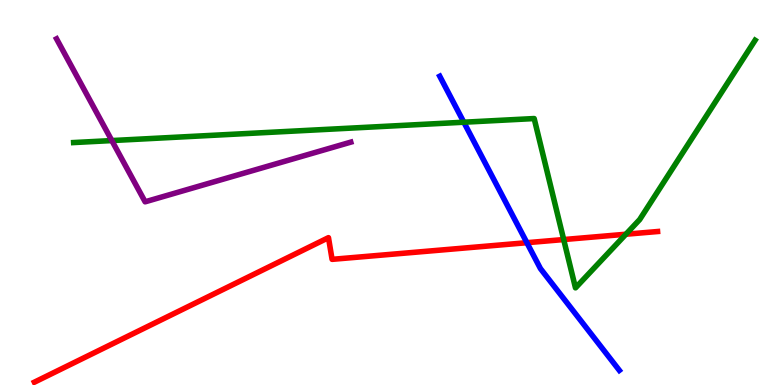[{'lines': ['blue', 'red'], 'intersections': [{'x': 6.8, 'y': 3.7}]}, {'lines': ['green', 'red'], 'intersections': [{'x': 7.27, 'y': 3.78}, {'x': 8.08, 'y': 3.92}]}, {'lines': ['purple', 'red'], 'intersections': []}, {'lines': ['blue', 'green'], 'intersections': [{'x': 5.98, 'y': 6.83}]}, {'lines': ['blue', 'purple'], 'intersections': []}, {'lines': ['green', 'purple'], 'intersections': [{'x': 1.44, 'y': 6.35}]}]